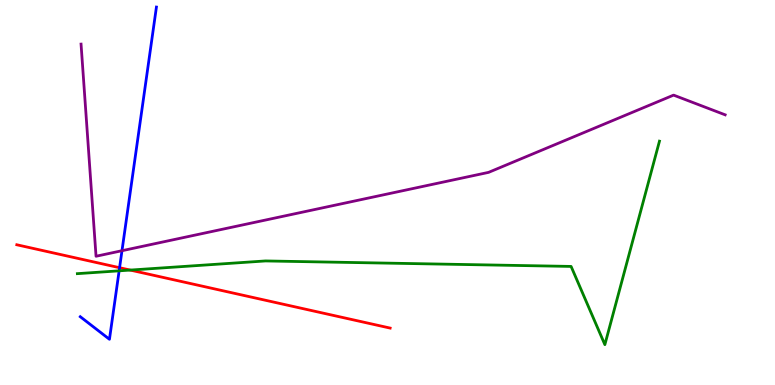[{'lines': ['blue', 'red'], 'intersections': [{'x': 1.54, 'y': 3.05}]}, {'lines': ['green', 'red'], 'intersections': [{'x': 1.68, 'y': 2.98}]}, {'lines': ['purple', 'red'], 'intersections': []}, {'lines': ['blue', 'green'], 'intersections': [{'x': 1.54, 'y': 2.97}]}, {'lines': ['blue', 'purple'], 'intersections': [{'x': 1.57, 'y': 3.49}]}, {'lines': ['green', 'purple'], 'intersections': []}]